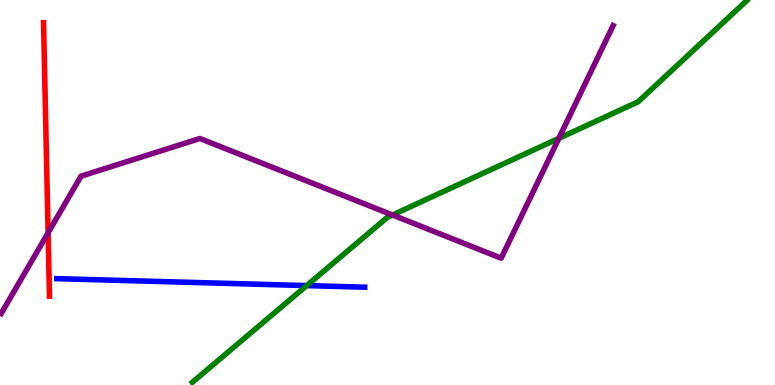[{'lines': ['blue', 'red'], 'intersections': []}, {'lines': ['green', 'red'], 'intersections': []}, {'lines': ['purple', 'red'], 'intersections': [{'x': 0.621, 'y': 3.95}]}, {'lines': ['blue', 'green'], 'intersections': [{'x': 3.96, 'y': 2.58}]}, {'lines': ['blue', 'purple'], 'intersections': []}, {'lines': ['green', 'purple'], 'intersections': [{'x': 5.06, 'y': 4.42}, {'x': 7.21, 'y': 6.41}]}]